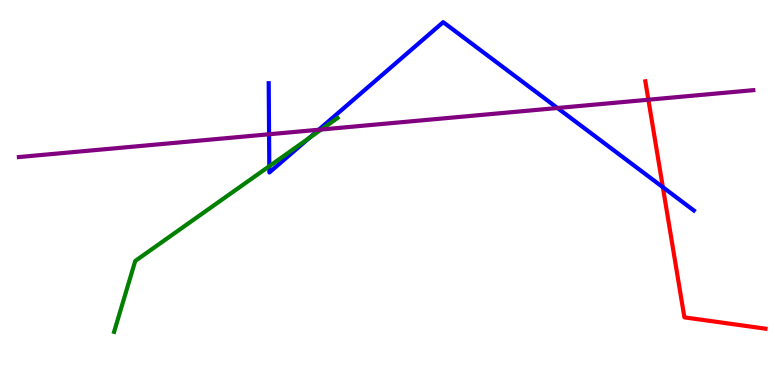[{'lines': ['blue', 'red'], 'intersections': [{'x': 8.55, 'y': 5.14}]}, {'lines': ['green', 'red'], 'intersections': []}, {'lines': ['purple', 'red'], 'intersections': [{'x': 8.37, 'y': 7.41}]}, {'lines': ['blue', 'green'], 'intersections': [{'x': 3.47, 'y': 5.68}, {'x': 3.99, 'y': 6.42}]}, {'lines': ['blue', 'purple'], 'intersections': [{'x': 3.47, 'y': 6.51}, {'x': 4.11, 'y': 6.63}, {'x': 7.19, 'y': 7.19}]}, {'lines': ['green', 'purple'], 'intersections': [{'x': 4.14, 'y': 6.64}]}]